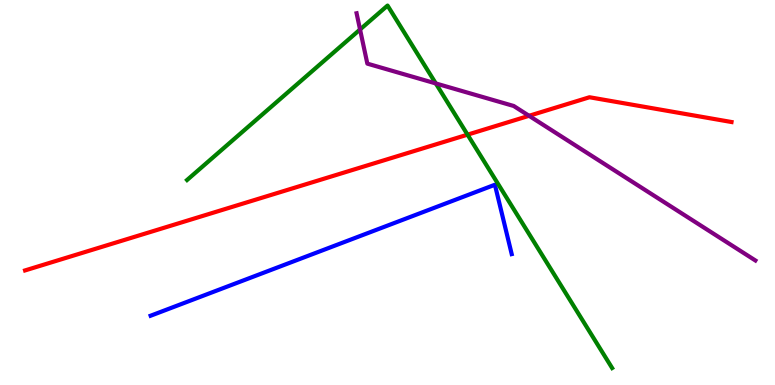[{'lines': ['blue', 'red'], 'intersections': []}, {'lines': ['green', 'red'], 'intersections': [{'x': 6.03, 'y': 6.5}]}, {'lines': ['purple', 'red'], 'intersections': [{'x': 6.83, 'y': 6.99}]}, {'lines': ['blue', 'green'], 'intersections': []}, {'lines': ['blue', 'purple'], 'intersections': []}, {'lines': ['green', 'purple'], 'intersections': [{'x': 4.65, 'y': 9.23}, {'x': 5.62, 'y': 7.83}]}]